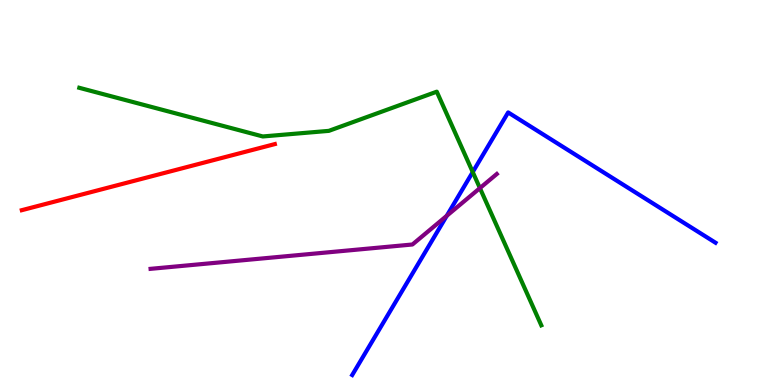[{'lines': ['blue', 'red'], 'intersections': []}, {'lines': ['green', 'red'], 'intersections': []}, {'lines': ['purple', 'red'], 'intersections': []}, {'lines': ['blue', 'green'], 'intersections': [{'x': 6.1, 'y': 5.53}]}, {'lines': ['blue', 'purple'], 'intersections': [{'x': 5.76, 'y': 4.39}]}, {'lines': ['green', 'purple'], 'intersections': [{'x': 6.19, 'y': 5.11}]}]